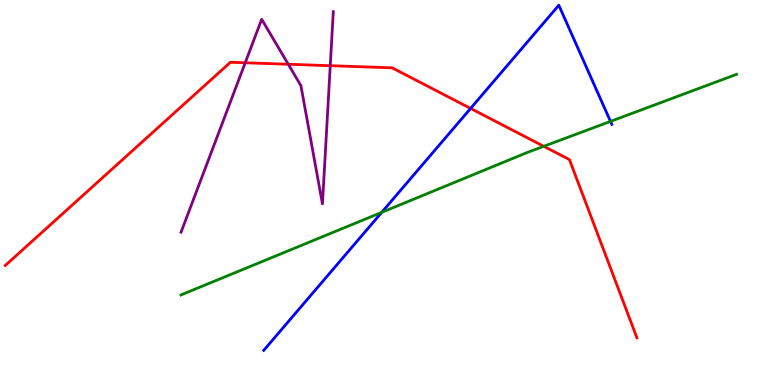[{'lines': ['blue', 'red'], 'intersections': [{'x': 6.07, 'y': 7.18}]}, {'lines': ['green', 'red'], 'intersections': [{'x': 7.02, 'y': 6.2}]}, {'lines': ['purple', 'red'], 'intersections': [{'x': 3.16, 'y': 8.37}, {'x': 3.72, 'y': 8.33}, {'x': 4.26, 'y': 8.29}]}, {'lines': ['blue', 'green'], 'intersections': [{'x': 4.93, 'y': 4.48}, {'x': 7.88, 'y': 6.85}]}, {'lines': ['blue', 'purple'], 'intersections': []}, {'lines': ['green', 'purple'], 'intersections': []}]